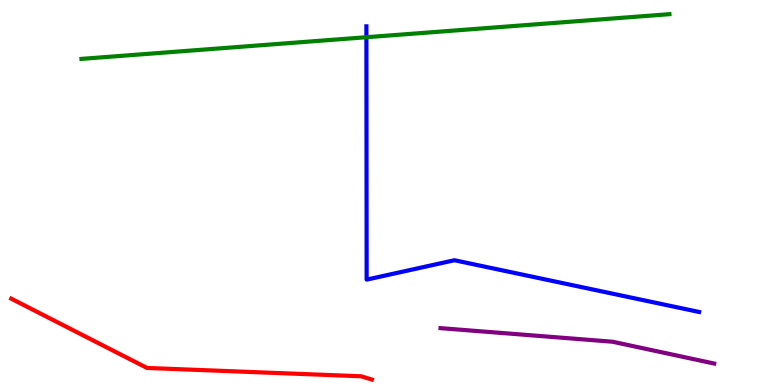[{'lines': ['blue', 'red'], 'intersections': []}, {'lines': ['green', 'red'], 'intersections': []}, {'lines': ['purple', 'red'], 'intersections': []}, {'lines': ['blue', 'green'], 'intersections': [{'x': 4.73, 'y': 9.03}]}, {'lines': ['blue', 'purple'], 'intersections': []}, {'lines': ['green', 'purple'], 'intersections': []}]